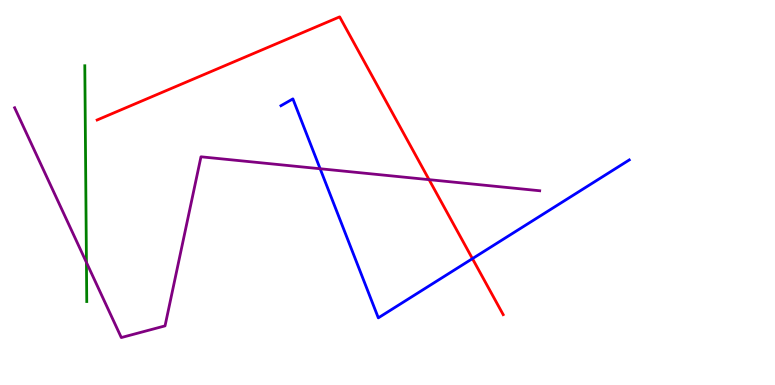[{'lines': ['blue', 'red'], 'intersections': [{'x': 6.1, 'y': 3.28}]}, {'lines': ['green', 'red'], 'intersections': []}, {'lines': ['purple', 'red'], 'intersections': [{'x': 5.54, 'y': 5.33}]}, {'lines': ['blue', 'green'], 'intersections': []}, {'lines': ['blue', 'purple'], 'intersections': [{'x': 4.13, 'y': 5.62}]}, {'lines': ['green', 'purple'], 'intersections': [{'x': 1.12, 'y': 3.18}]}]